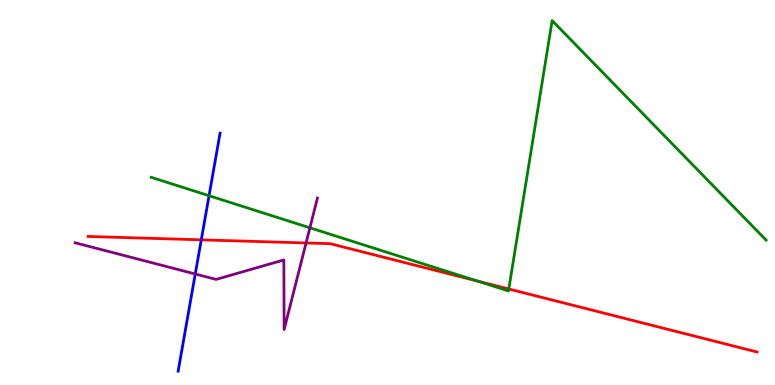[{'lines': ['blue', 'red'], 'intersections': [{'x': 2.6, 'y': 3.77}]}, {'lines': ['green', 'red'], 'intersections': [{'x': 6.15, 'y': 2.7}, {'x': 6.57, 'y': 2.49}]}, {'lines': ['purple', 'red'], 'intersections': [{'x': 3.95, 'y': 3.69}]}, {'lines': ['blue', 'green'], 'intersections': [{'x': 2.7, 'y': 4.92}]}, {'lines': ['blue', 'purple'], 'intersections': [{'x': 2.52, 'y': 2.88}]}, {'lines': ['green', 'purple'], 'intersections': [{'x': 4.0, 'y': 4.08}]}]